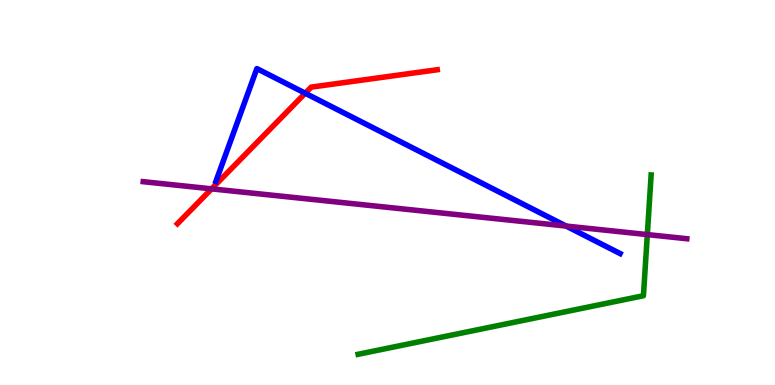[{'lines': ['blue', 'red'], 'intersections': [{'x': 3.94, 'y': 7.58}]}, {'lines': ['green', 'red'], 'intersections': []}, {'lines': ['purple', 'red'], 'intersections': [{'x': 2.73, 'y': 5.09}]}, {'lines': ['blue', 'green'], 'intersections': []}, {'lines': ['blue', 'purple'], 'intersections': [{'x': 7.3, 'y': 4.13}]}, {'lines': ['green', 'purple'], 'intersections': [{'x': 8.35, 'y': 3.91}]}]